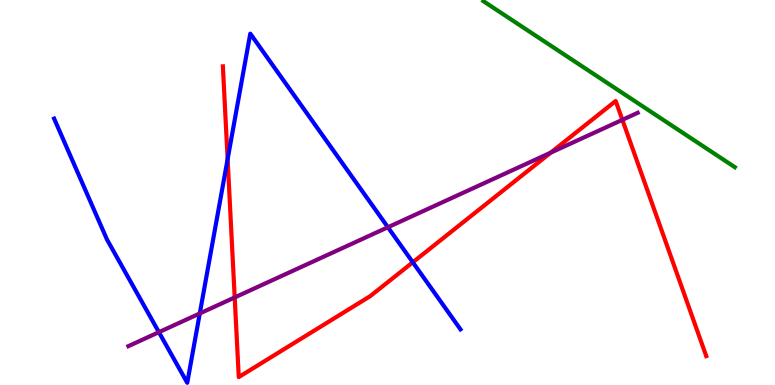[{'lines': ['blue', 'red'], 'intersections': [{'x': 2.94, 'y': 5.87}, {'x': 5.33, 'y': 3.19}]}, {'lines': ['green', 'red'], 'intersections': []}, {'lines': ['purple', 'red'], 'intersections': [{'x': 3.03, 'y': 2.27}, {'x': 7.11, 'y': 6.03}, {'x': 8.03, 'y': 6.89}]}, {'lines': ['blue', 'green'], 'intersections': []}, {'lines': ['blue', 'purple'], 'intersections': [{'x': 2.05, 'y': 1.37}, {'x': 2.58, 'y': 1.86}, {'x': 5.01, 'y': 4.1}]}, {'lines': ['green', 'purple'], 'intersections': []}]